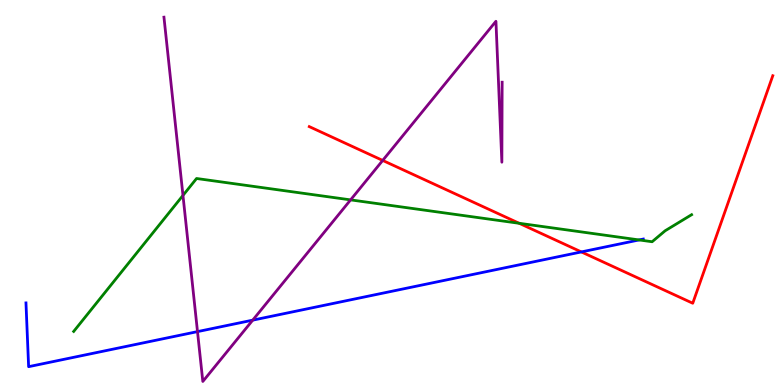[{'lines': ['blue', 'red'], 'intersections': [{'x': 7.5, 'y': 3.46}]}, {'lines': ['green', 'red'], 'intersections': [{'x': 6.7, 'y': 4.2}]}, {'lines': ['purple', 'red'], 'intersections': [{'x': 4.94, 'y': 5.83}]}, {'lines': ['blue', 'green'], 'intersections': [{'x': 8.25, 'y': 3.77}]}, {'lines': ['blue', 'purple'], 'intersections': [{'x': 2.55, 'y': 1.39}, {'x': 3.26, 'y': 1.68}]}, {'lines': ['green', 'purple'], 'intersections': [{'x': 2.36, 'y': 4.92}, {'x': 4.52, 'y': 4.81}]}]